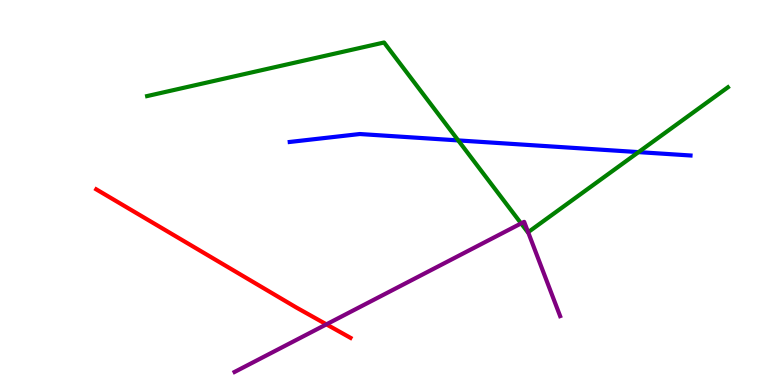[{'lines': ['blue', 'red'], 'intersections': []}, {'lines': ['green', 'red'], 'intersections': []}, {'lines': ['purple', 'red'], 'intersections': [{'x': 4.21, 'y': 1.58}]}, {'lines': ['blue', 'green'], 'intersections': [{'x': 5.91, 'y': 6.35}, {'x': 8.24, 'y': 6.05}]}, {'lines': ['blue', 'purple'], 'intersections': []}, {'lines': ['green', 'purple'], 'intersections': [{'x': 6.72, 'y': 4.2}, {'x': 6.81, 'y': 3.97}]}]